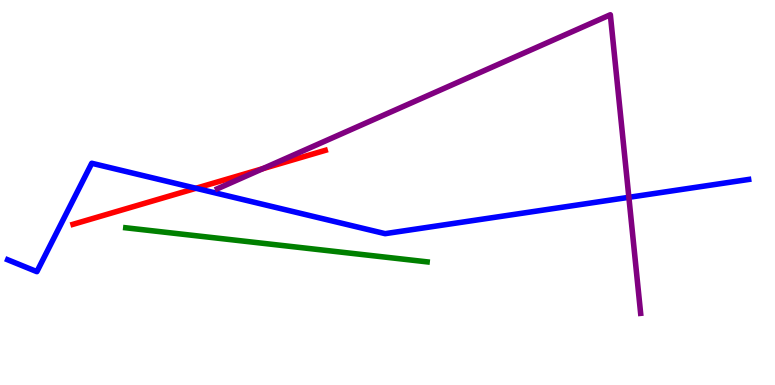[{'lines': ['blue', 'red'], 'intersections': [{'x': 2.53, 'y': 5.11}]}, {'lines': ['green', 'red'], 'intersections': []}, {'lines': ['purple', 'red'], 'intersections': [{'x': 3.39, 'y': 5.62}]}, {'lines': ['blue', 'green'], 'intersections': []}, {'lines': ['blue', 'purple'], 'intersections': [{'x': 8.11, 'y': 4.87}]}, {'lines': ['green', 'purple'], 'intersections': []}]